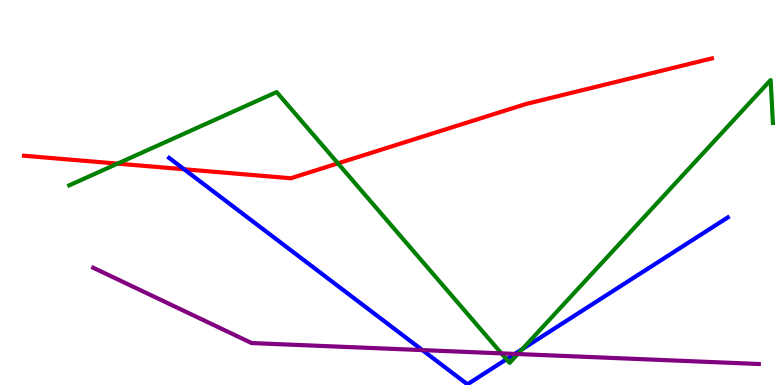[{'lines': ['blue', 'red'], 'intersections': [{'x': 2.38, 'y': 5.6}]}, {'lines': ['green', 'red'], 'intersections': [{'x': 1.52, 'y': 5.75}, {'x': 4.36, 'y': 5.76}]}, {'lines': ['purple', 'red'], 'intersections': []}, {'lines': ['blue', 'green'], 'intersections': [{'x': 6.54, 'y': 0.669}, {'x': 6.74, 'y': 0.932}]}, {'lines': ['blue', 'purple'], 'intersections': [{'x': 5.45, 'y': 0.906}, {'x': 6.64, 'y': 0.807}]}, {'lines': ['green', 'purple'], 'intersections': [{'x': 6.47, 'y': 0.822}, {'x': 6.68, 'y': 0.804}]}]